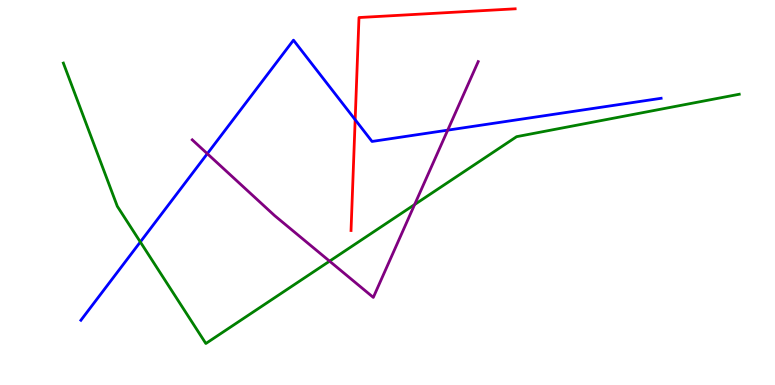[{'lines': ['blue', 'red'], 'intersections': [{'x': 4.58, 'y': 6.89}]}, {'lines': ['green', 'red'], 'intersections': []}, {'lines': ['purple', 'red'], 'intersections': []}, {'lines': ['blue', 'green'], 'intersections': [{'x': 1.81, 'y': 3.72}]}, {'lines': ['blue', 'purple'], 'intersections': [{'x': 2.68, 'y': 6.01}, {'x': 5.78, 'y': 6.62}]}, {'lines': ['green', 'purple'], 'intersections': [{'x': 4.25, 'y': 3.22}, {'x': 5.35, 'y': 4.69}]}]